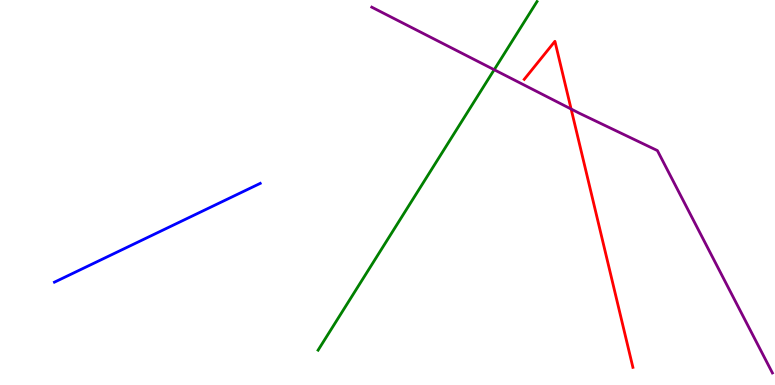[{'lines': ['blue', 'red'], 'intersections': []}, {'lines': ['green', 'red'], 'intersections': []}, {'lines': ['purple', 'red'], 'intersections': [{'x': 7.37, 'y': 7.17}]}, {'lines': ['blue', 'green'], 'intersections': []}, {'lines': ['blue', 'purple'], 'intersections': []}, {'lines': ['green', 'purple'], 'intersections': [{'x': 6.38, 'y': 8.19}]}]